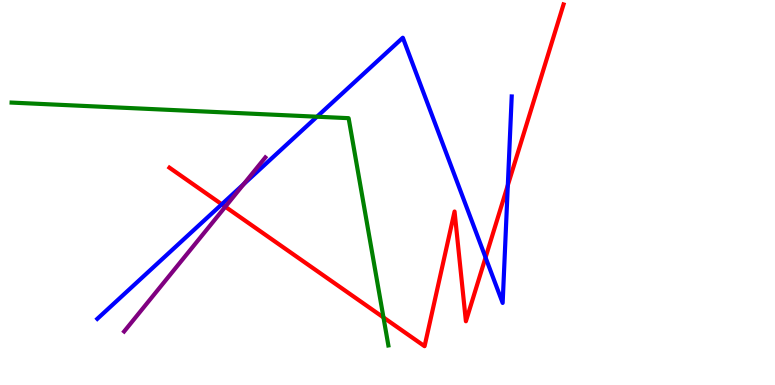[{'lines': ['blue', 'red'], 'intersections': [{'x': 2.86, 'y': 4.69}, {'x': 6.27, 'y': 3.31}, {'x': 6.55, 'y': 5.19}]}, {'lines': ['green', 'red'], 'intersections': [{'x': 4.95, 'y': 1.75}]}, {'lines': ['purple', 'red'], 'intersections': [{'x': 2.91, 'y': 4.63}]}, {'lines': ['blue', 'green'], 'intersections': [{'x': 4.09, 'y': 6.97}]}, {'lines': ['blue', 'purple'], 'intersections': [{'x': 3.14, 'y': 5.22}]}, {'lines': ['green', 'purple'], 'intersections': []}]